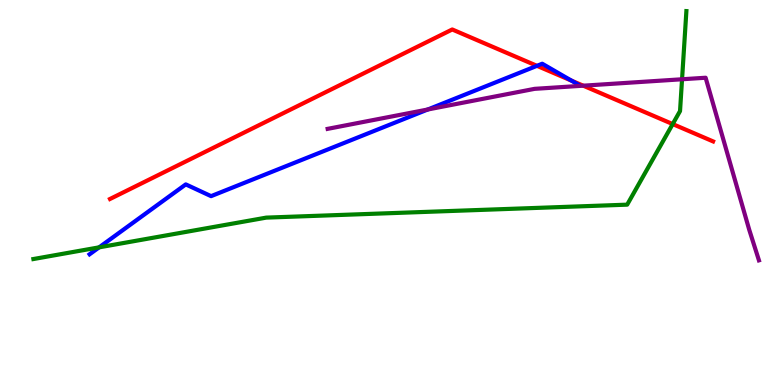[{'lines': ['blue', 'red'], 'intersections': [{'x': 6.93, 'y': 8.29}, {'x': 7.37, 'y': 7.91}]}, {'lines': ['green', 'red'], 'intersections': [{'x': 8.68, 'y': 6.78}]}, {'lines': ['purple', 'red'], 'intersections': [{'x': 7.53, 'y': 7.77}]}, {'lines': ['blue', 'green'], 'intersections': [{'x': 1.28, 'y': 3.58}]}, {'lines': ['blue', 'purple'], 'intersections': [{'x': 5.52, 'y': 7.16}]}, {'lines': ['green', 'purple'], 'intersections': [{'x': 8.8, 'y': 7.94}]}]